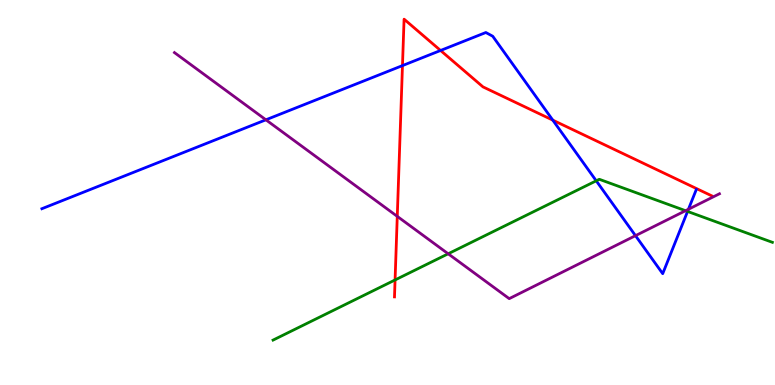[{'lines': ['blue', 'red'], 'intersections': [{'x': 5.19, 'y': 8.3}, {'x': 5.68, 'y': 8.69}, {'x': 7.13, 'y': 6.88}]}, {'lines': ['green', 'red'], 'intersections': [{'x': 5.1, 'y': 2.73}]}, {'lines': ['purple', 'red'], 'intersections': [{'x': 5.13, 'y': 4.38}]}, {'lines': ['blue', 'green'], 'intersections': [{'x': 7.69, 'y': 5.3}, {'x': 8.87, 'y': 4.51}]}, {'lines': ['blue', 'purple'], 'intersections': [{'x': 3.43, 'y': 6.89}, {'x': 8.2, 'y': 3.88}, {'x': 8.88, 'y': 4.56}]}, {'lines': ['green', 'purple'], 'intersections': [{'x': 5.78, 'y': 3.41}, {'x': 8.85, 'y': 4.53}]}]